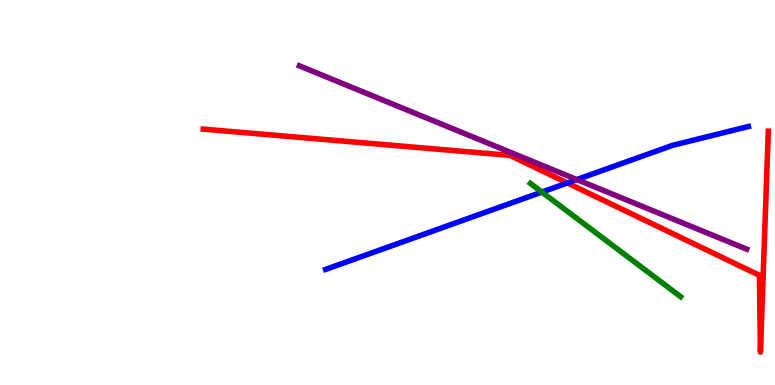[{'lines': ['blue', 'red'], 'intersections': [{'x': 7.32, 'y': 5.25}]}, {'lines': ['green', 'red'], 'intersections': []}, {'lines': ['purple', 'red'], 'intersections': []}, {'lines': ['blue', 'green'], 'intersections': [{'x': 6.99, 'y': 5.01}]}, {'lines': ['blue', 'purple'], 'intersections': [{'x': 7.44, 'y': 5.34}]}, {'lines': ['green', 'purple'], 'intersections': []}]